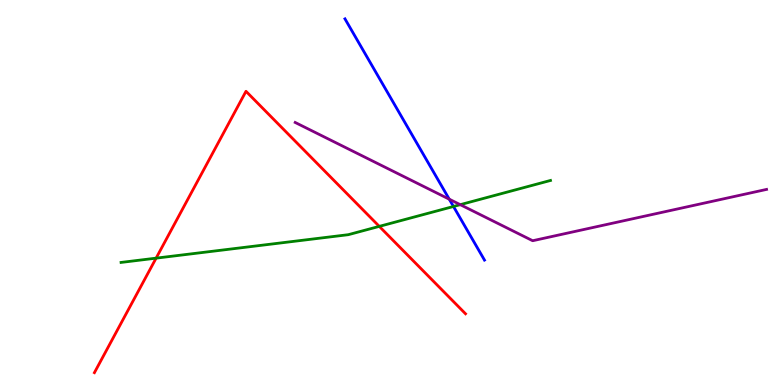[{'lines': ['blue', 'red'], 'intersections': []}, {'lines': ['green', 'red'], 'intersections': [{'x': 2.01, 'y': 3.29}, {'x': 4.89, 'y': 4.12}]}, {'lines': ['purple', 'red'], 'intersections': []}, {'lines': ['blue', 'green'], 'intersections': [{'x': 5.85, 'y': 4.64}]}, {'lines': ['blue', 'purple'], 'intersections': [{'x': 5.8, 'y': 4.83}]}, {'lines': ['green', 'purple'], 'intersections': [{'x': 5.94, 'y': 4.68}]}]